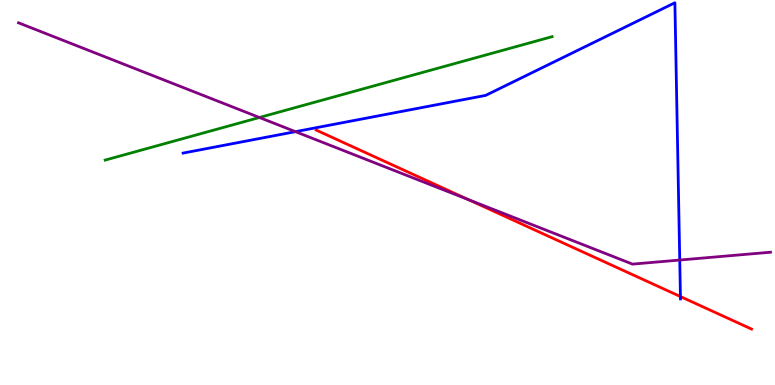[{'lines': ['blue', 'red'], 'intersections': [{'x': 8.78, 'y': 2.3}]}, {'lines': ['green', 'red'], 'intersections': []}, {'lines': ['purple', 'red'], 'intersections': [{'x': 6.04, 'y': 4.82}]}, {'lines': ['blue', 'green'], 'intersections': []}, {'lines': ['blue', 'purple'], 'intersections': [{'x': 3.81, 'y': 6.58}, {'x': 8.77, 'y': 3.25}]}, {'lines': ['green', 'purple'], 'intersections': [{'x': 3.35, 'y': 6.95}]}]